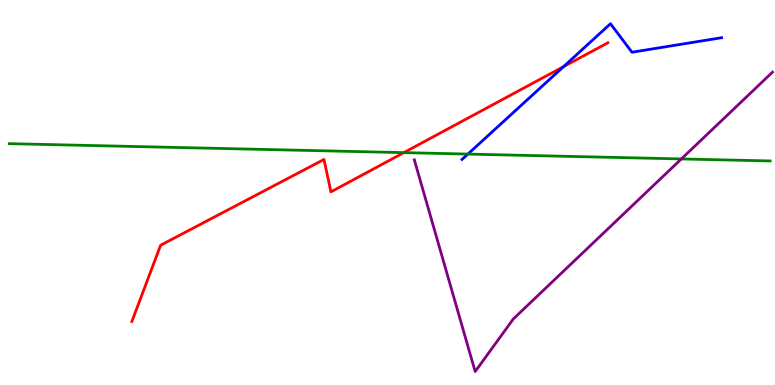[{'lines': ['blue', 'red'], 'intersections': [{'x': 7.27, 'y': 8.27}]}, {'lines': ['green', 'red'], 'intersections': [{'x': 5.21, 'y': 6.04}]}, {'lines': ['purple', 'red'], 'intersections': []}, {'lines': ['blue', 'green'], 'intersections': [{'x': 6.04, 'y': 6.0}]}, {'lines': ['blue', 'purple'], 'intersections': []}, {'lines': ['green', 'purple'], 'intersections': [{'x': 8.79, 'y': 5.87}]}]